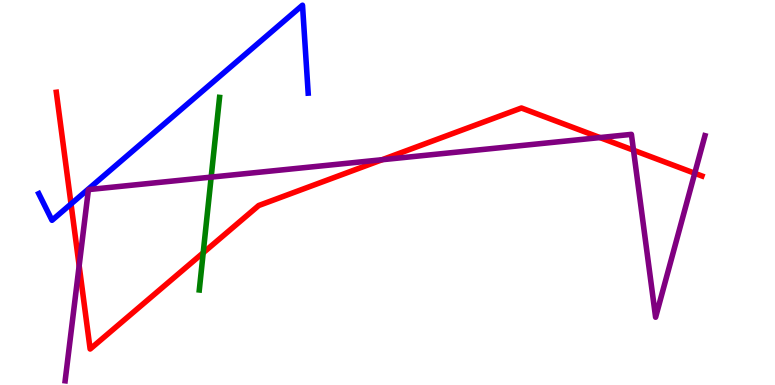[{'lines': ['blue', 'red'], 'intersections': [{'x': 0.916, 'y': 4.7}]}, {'lines': ['green', 'red'], 'intersections': [{'x': 2.62, 'y': 3.43}]}, {'lines': ['purple', 'red'], 'intersections': [{'x': 1.02, 'y': 3.1}, {'x': 4.93, 'y': 5.85}, {'x': 7.74, 'y': 6.43}, {'x': 8.17, 'y': 6.1}, {'x': 8.96, 'y': 5.5}]}, {'lines': ['blue', 'green'], 'intersections': []}, {'lines': ['blue', 'purple'], 'intersections': []}, {'lines': ['green', 'purple'], 'intersections': [{'x': 2.72, 'y': 5.4}]}]